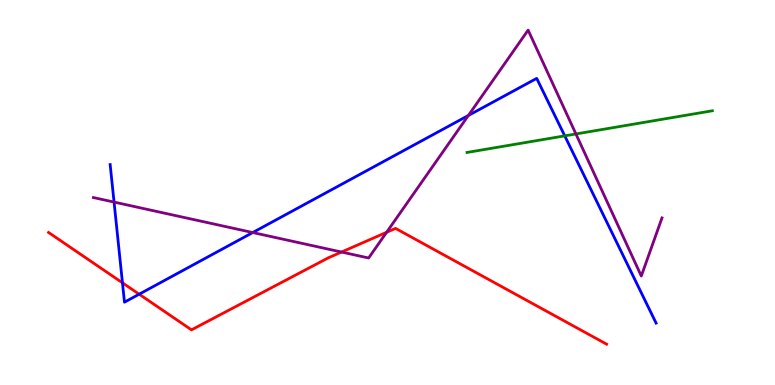[{'lines': ['blue', 'red'], 'intersections': [{'x': 1.58, 'y': 2.65}, {'x': 1.8, 'y': 2.36}]}, {'lines': ['green', 'red'], 'intersections': []}, {'lines': ['purple', 'red'], 'intersections': [{'x': 4.41, 'y': 3.45}, {'x': 4.99, 'y': 3.97}]}, {'lines': ['blue', 'green'], 'intersections': [{'x': 7.29, 'y': 6.47}]}, {'lines': ['blue', 'purple'], 'intersections': [{'x': 1.47, 'y': 4.75}, {'x': 3.26, 'y': 3.96}, {'x': 6.04, 'y': 7.0}]}, {'lines': ['green', 'purple'], 'intersections': [{'x': 7.43, 'y': 6.52}]}]